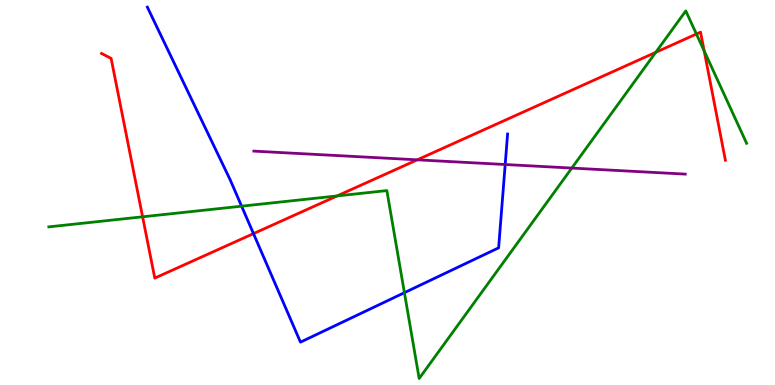[{'lines': ['blue', 'red'], 'intersections': [{'x': 3.27, 'y': 3.93}]}, {'lines': ['green', 'red'], 'intersections': [{'x': 1.84, 'y': 4.37}, {'x': 4.35, 'y': 4.91}, {'x': 8.46, 'y': 8.64}, {'x': 8.99, 'y': 9.12}, {'x': 9.09, 'y': 8.68}]}, {'lines': ['purple', 'red'], 'intersections': [{'x': 5.38, 'y': 5.85}]}, {'lines': ['blue', 'green'], 'intersections': [{'x': 3.12, 'y': 4.64}, {'x': 5.22, 'y': 2.4}]}, {'lines': ['blue', 'purple'], 'intersections': [{'x': 6.52, 'y': 5.73}]}, {'lines': ['green', 'purple'], 'intersections': [{'x': 7.38, 'y': 5.63}]}]